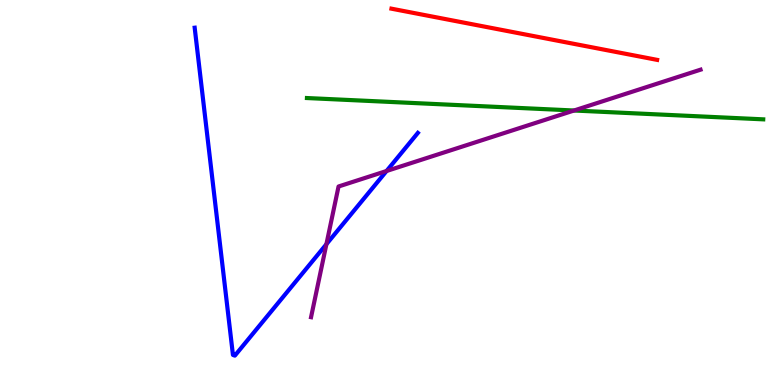[{'lines': ['blue', 'red'], 'intersections': []}, {'lines': ['green', 'red'], 'intersections': []}, {'lines': ['purple', 'red'], 'intersections': []}, {'lines': ['blue', 'green'], 'intersections': []}, {'lines': ['blue', 'purple'], 'intersections': [{'x': 4.21, 'y': 3.66}, {'x': 4.99, 'y': 5.56}]}, {'lines': ['green', 'purple'], 'intersections': [{'x': 7.41, 'y': 7.13}]}]